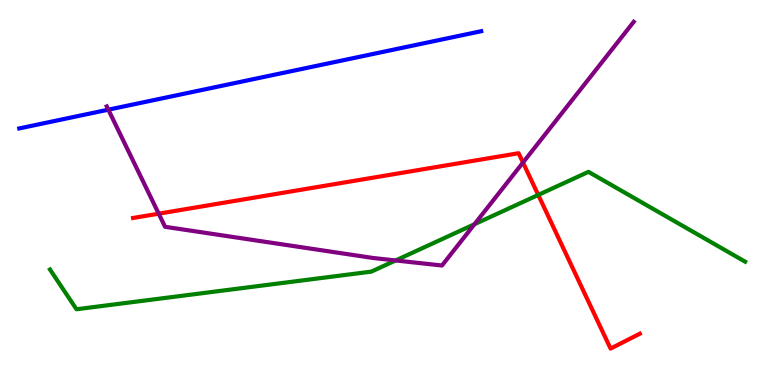[{'lines': ['blue', 'red'], 'intersections': []}, {'lines': ['green', 'red'], 'intersections': [{'x': 6.95, 'y': 4.94}]}, {'lines': ['purple', 'red'], 'intersections': [{'x': 2.05, 'y': 4.45}, {'x': 6.75, 'y': 5.78}]}, {'lines': ['blue', 'green'], 'intersections': []}, {'lines': ['blue', 'purple'], 'intersections': [{'x': 1.4, 'y': 7.15}]}, {'lines': ['green', 'purple'], 'intersections': [{'x': 5.1, 'y': 3.24}, {'x': 6.12, 'y': 4.18}]}]